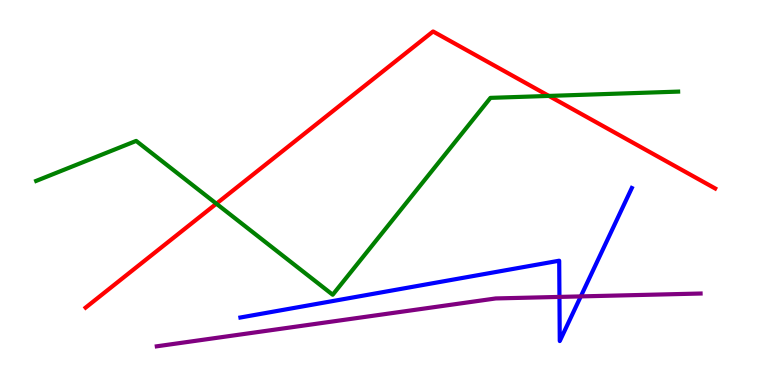[{'lines': ['blue', 'red'], 'intersections': []}, {'lines': ['green', 'red'], 'intersections': [{'x': 2.79, 'y': 4.71}, {'x': 7.08, 'y': 7.51}]}, {'lines': ['purple', 'red'], 'intersections': []}, {'lines': ['blue', 'green'], 'intersections': []}, {'lines': ['blue', 'purple'], 'intersections': [{'x': 7.22, 'y': 2.29}, {'x': 7.49, 'y': 2.3}]}, {'lines': ['green', 'purple'], 'intersections': []}]